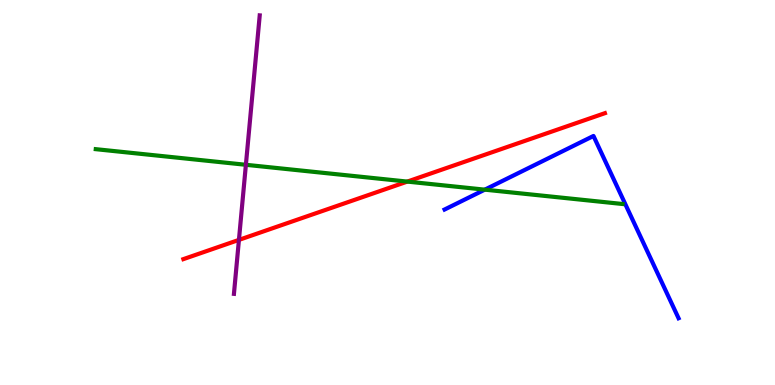[{'lines': ['blue', 'red'], 'intersections': []}, {'lines': ['green', 'red'], 'intersections': [{'x': 5.26, 'y': 5.28}]}, {'lines': ['purple', 'red'], 'intersections': [{'x': 3.08, 'y': 3.77}]}, {'lines': ['blue', 'green'], 'intersections': [{'x': 6.26, 'y': 5.07}]}, {'lines': ['blue', 'purple'], 'intersections': []}, {'lines': ['green', 'purple'], 'intersections': [{'x': 3.17, 'y': 5.72}]}]